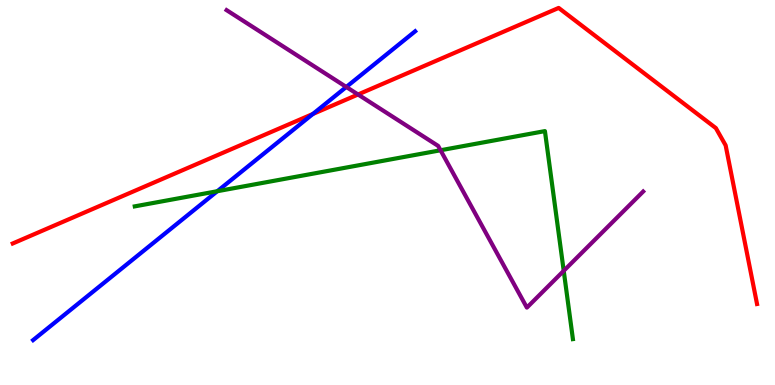[{'lines': ['blue', 'red'], 'intersections': [{'x': 4.04, 'y': 7.04}]}, {'lines': ['green', 'red'], 'intersections': []}, {'lines': ['purple', 'red'], 'intersections': [{'x': 4.62, 'y': 7.55}]}, {'lines': ['blue', 'green'], 'intersections': [{'x': 2.8, 'y': 5.03}]}, {'lines': ['blue', 'purple'], 'intersections': [{'x': 4.47, 'y': 7.74}]}, {'lines': ['green', 'purple'], 'intersections': [{'x': 5.68, 'y': 6.1}, {'x': 7.27, 'y': 2.97}]}]